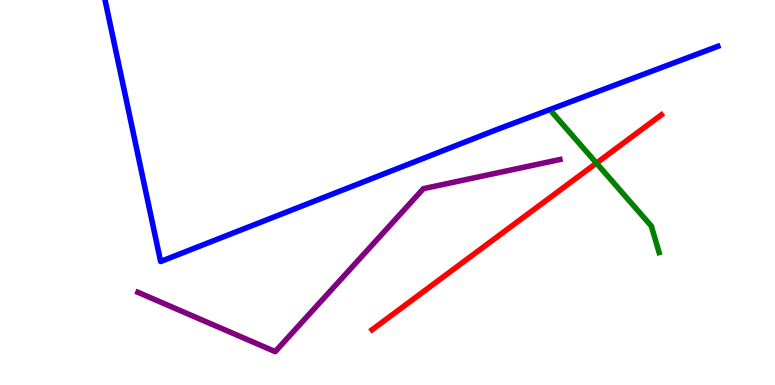[{'lines': ['blue', 'red'], 'intersections': []}, {'lines': ['green', 'red'], 'intersections': [{'x': 7.7, 'y': 5.76}]}, {'lines': ['purple', 'red'], 'intersections': []}, {'lines': ['blue', 'green'], 'intersections': []}, {'lines': ['blue', 'purple'], 'intersections': []}, {'lines': ['green', 'purple'], 'intersections': []}]